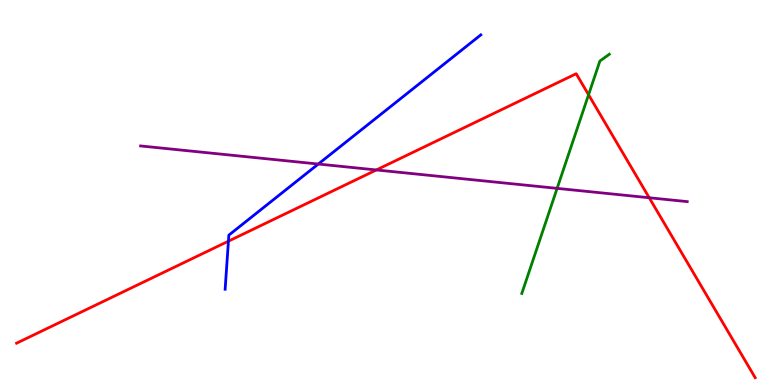[{'lines': ['blue', 'red'], 'intersections': [{'x': 2.95, 'y': 3.74}]}, {'lines': ['green', 'red'], 'intersections': [{'x': 7.59, 'y': 7.54}]}, {'lines': ['purple', 'red'], 'intersections': [{'x': 4.86, 'y': 5.59}, {'x': 8.38, 'y': 4.86}]}, {'lines': ['blue', 'green'], 'intersections': []}, {'lines': ['blue', 'purple'], 'intersections': [{'x': 4.11, 'y': 5.74}]}, {'lines': ['green', 'purple'], 'intersections': [{'x': 7.19, 'y': 5.11}]}]